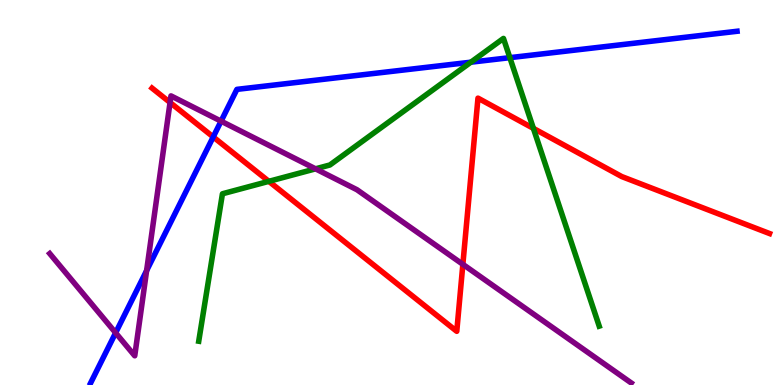[{'lines': ['blue', 'red'], 'intersections': [{'x': 2.75, 'y': 6.44}]}, {'lines': ['green', 'red'], 'intersections': [{'x': 3.47, 'y': 5.29}, {'x': 6.88, 'y': 6.67}]}, {'lines': ['purple', 'red'], 'intersections': [{'x': 2.19, 'y': 7.34}, {'x': 5.97, 'y': 3.13}]}, {'lines': ['blue', 'green'], 'intersections': [{'x': 6.08, 'y': 8.38}, {'x': 6.58, 'y': 8.5}]}, {'lines': ['blue', 'purple'], 'intersections': [{'x': 1.49, 'y': 1.36}, {'x': 1.89, 'y': 2.97}, {'x': 2.85, 'y': 6.85}]}, {'lines': ['green', 'purple'], 'intersections': [{'x': 4.07, 'y': 5.61}]}]